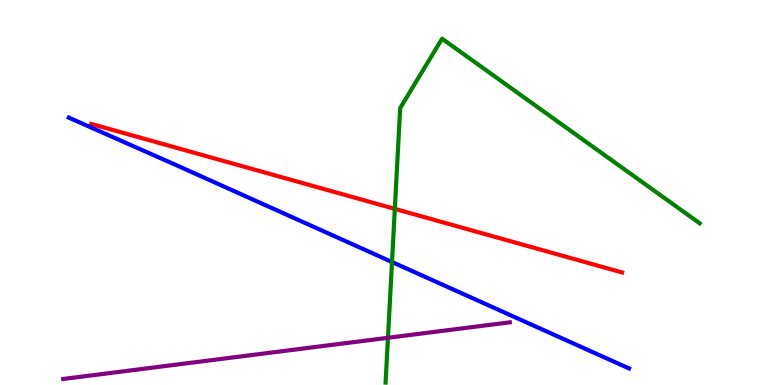[{'lines': ['blue', 'red'], 'intersections': []}, {'lines': ['green', 'red'], 'intersections': [{'x': 5.09, 'y': 4.57}]}, {'lines': ['purple', 'red'], 'intersections': []}, {'lines': ['blue', 'green'], 'intersections': [{'x': 5.06, 'y': 3.19}]}, {'lines': ['blue', 'purple'], 'intersections': []}, {'lines': ['green', 'purple'], 'intersections': [{'x': 5.01, 'y': 1.23}]}]